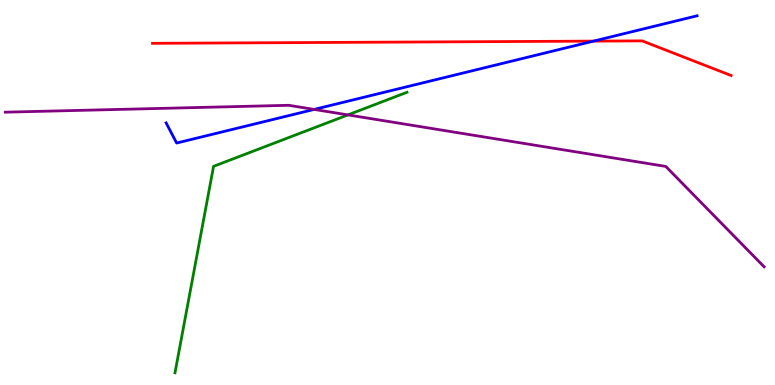[{'lines': ['blue', 'red'], 'intersections': [{'x': 7.66, 'y': 8.93}]}, {'lines': ['green', 'red'], 'intersections': []}, {'lines': ['purple', 'red'], 'intersections': []}, {'lines': ['blue', 'green'], 'intersections': []}, {'lines': ['blue', 'purple'], 'intersections': [{'x': 4.05, 'y': 7.16}]}, {'lines': ['green', 'purple'], 'intersections': [{'x': 4.49, 'y': 7.02}]}]